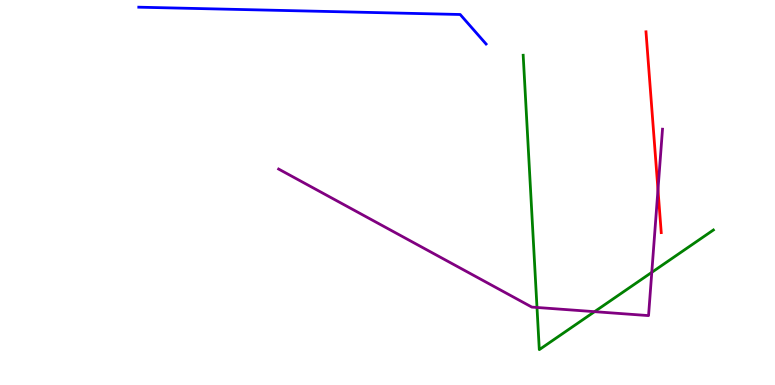[{'lines': ['blue', 'red'], 'intersections': []}, {'lines': ['green', 'red'], 'intersections': []}, {'lines': ['purple', 'red'], 'intersections': [{'x': 8.49, 'y': 5.07}]}, {'lines': ['blue', 'green'], 'intersections': []}, {'lines': ['blue', 'purple'], 'intersections': []}, {'lines': ['green', 'purple'], 'intersections': [{'x': 6.93, 'y': 2.01}, {'x': 7.67, 'y': 1.9}, {'x': 8.41, 'y': 2.93}]}]